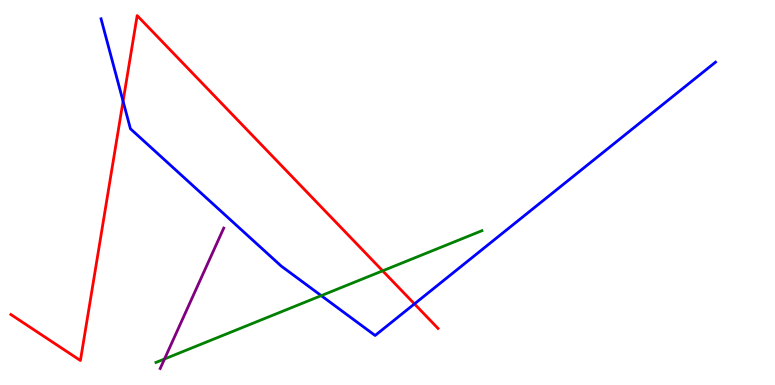[{'lines': ['blue', 'red'], 'intersections': [{'x': 1.59, 'y': 7.37}, {'x': 5.35, 'y': 2.11}]}, {'lines': ['green', 'red'], 'intersections': [{'x': 4.94, 'y': 2.97}]}, {'lines': ['purple', 'red'], 'intersections': []}, {'lines': ['blue', 'green'], 'intersections': [{'x': 4.14, 'y': 2.32}]}, {'lines': ['blue', 'purple'], 'intersections': []}, {'lines': ['green', 'purple'], 'intersections': [{'x': 2.12, 'y': 0.676}]}]